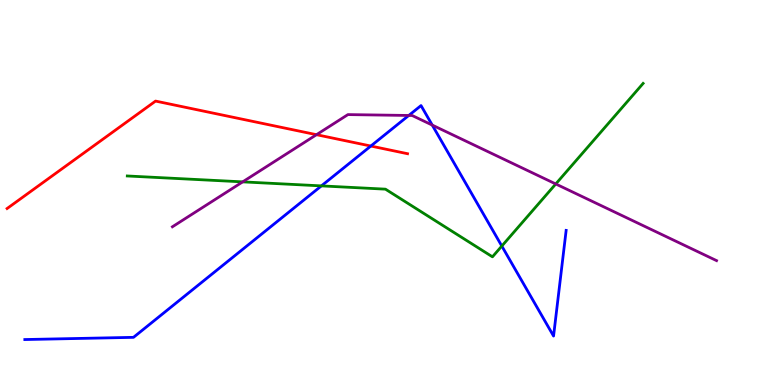[{'lines': ['blue', 'red'], 'intersections': [{'x': 4.78, 'y': 6.21}]}, {'lines': ['green', 'red'], 'intersections': []}, {'lines': ['purple', 'red'], 'intersections': [{'x': 4.08, 'y': 6.5}]}, {'lines': ['blue', 'green'], 'intersections': [{'x': 4.15, 'y': 5.17}, {'x': 6.47, 'y': 3.61}]}, {'lines': ['blue', 'purple'], 'intersections': [{'x': 5.27, 'y': 7.0}, {'x': 5.58, 'y': 6.75}]}, {'lines': ['green', 'purple'], 'intersections': [{'x': 3.13, 'y': 5.28}, {'x': 7.17, 'y': 5.22}]}]